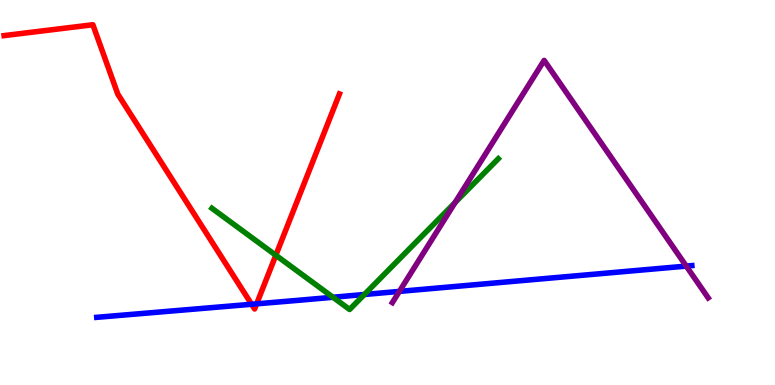[{'lines': ['blue', 'red'], 'intersections': [{'x': 3.25, 'y': 2.1}, {'x': 3.31, 'y': 2.11}]}, {'lines': ['green', 'red'], 'intersections': [{'x': 3.56, 'y': 3.37}]}, {'lines': ['purple', 'red'], 'intersections': []}, {'lines': ['blue', 'green'], 'intersections': [{'x': 4.3, 'y': 2.28}, {'x': 4.7, 'y': 2.35}]}, {'lines': ['blue', 'purple'], 'intersections': [{'x': 5.15, 'y': 2.43}, {'x': 8.85, 'y': 3.09}]}, {'lines': ['green', 'purple'], 'intersections': [{'x': 5.87, 'y': 4.74}]}]